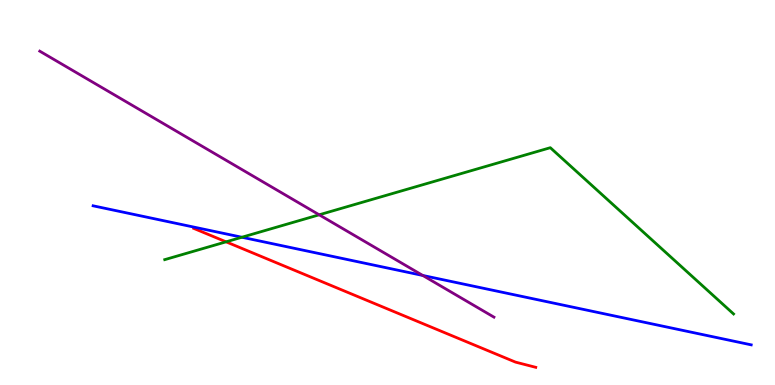[{'lines': ['blue', 'red'], 'intersections': []}, {'lines': ['green', 'red'], 'intersections': [{'x': 2.92, 'y': 3.72}]}, {'lines': ['purple', 'red'], 'intersections': []}, {'lines': ['blue', 'green'], 'intersections': [{'x': 3.12, 'y': 3.84}]}, {'lines': ['blue', 'purple'], 'intersections': [{'x': 5.46, 'y': 2.85}]}, {'lines': ['green', 'purple'], 'intersections': [{'x': 4.12, 'y': 4.42}]}]